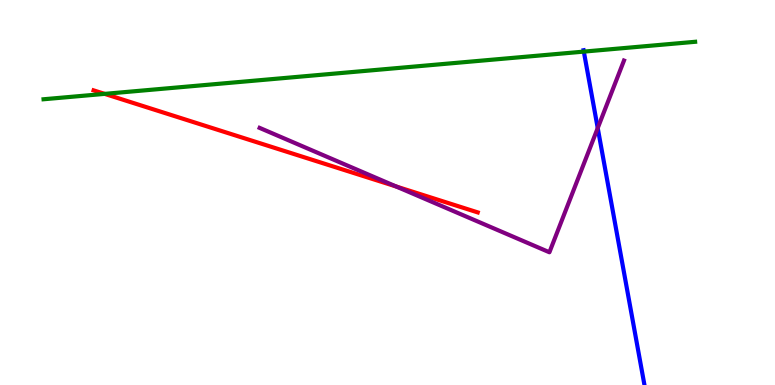[{'lines': ['blue', 'red'], 'intersections': []}, {'lines': ['green', 'red'], 'intersections': [{'x': 1.35, 'y': 7.56}]}, {'lines': ['purple', 'red'], 'intersections': [{'x': 5.11, 'y': 5.16}]}, {'lines': ['blue', 'green'], 'intersections': [{'x': 7.53, 'y': 8.66}]}, {'lines': ['blue', 'purple'], 'intersections': [{'x': 7.71, 'y': 6.67}]}, {'lines': ['green', 'purple'], 'intersections': []}]